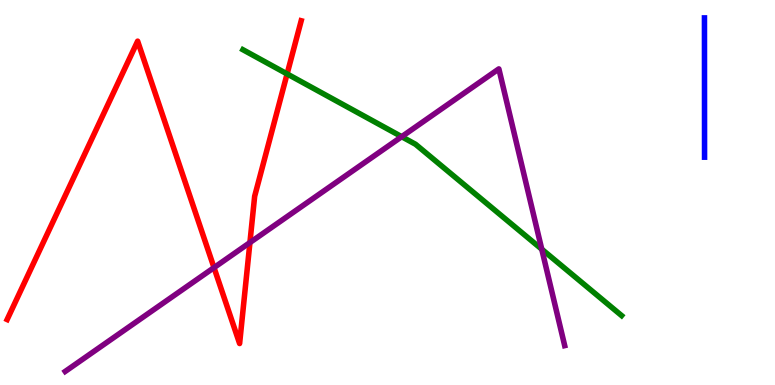[{'lines': ['blue', 'red'], 'intersections': []}, {'lines': ['green', 'red'], 'intersections': [{'x': 3.7, 'y': 8.08}]}, {'lines': ['purple', 'red'], 'intersections': [{'x': 2.76, 'y': 3.05}, {'x': 3.22, 'y': 3.7}]}, {'lines': ['blue', 'green'], 'intersections': []}, {'lines': ['blue', 'purple'], 'intersections': []}, {'lines': ['green', 'purple'], 'intersections': [{'x': 5.18, 'y': 6.45}, {'x': 6.99, 'y': 3.53}]}]